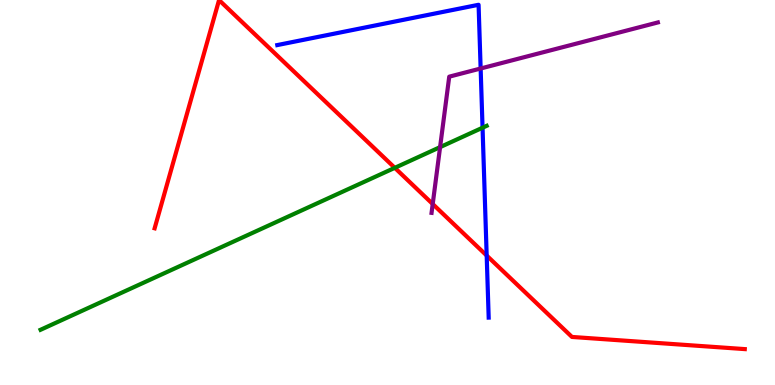[{'lines': ['blue', 'red'], 'intersections': [{'x': 6.28, 'y': 3.36}]}, {'lines': ['green', 'red'], 'intersections': [{'x': 5.09, 'y': 5.64}]}, {'lines': ['purple', 'red'], 'intersections': [{'x': 5.58, 'y': 4.7}]}, {'lines': ['blue', 'green'], 'intersections': [{'x': 6.23, 'y': 6.68}]}, {'lines': ['blue', 'purple'], 'intersections': [{'x': 6.2, 'y': 8.22}]}, {'lines': ['green', 'purple'], 'intersections': [{'x': 5.68, 'y': 6.18}]}]